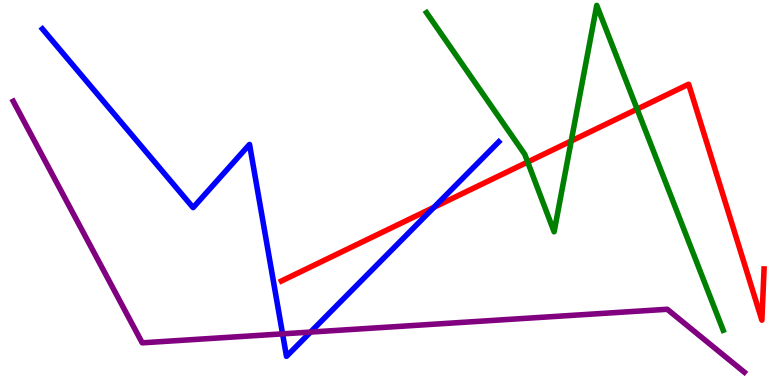[{'lines': ['blue', 'red'], 'intersections': [{'x': 5.6, 'y': 4.62}]}, {'lines': ['green', 'red'], 'intersections': [{'x': 6.81, 'y': 5.79}, {'x': 7.37, 'y': 6.34}, {'x': 8.22, 'y': 7.17}]}, {'lines': ['purple', 'red'], 'intersections': []}, {'lines': ['blue', 'green'], 'intersections': []}, {'lines': ['blue', 'purple'], 'intersections': [{'x': 3.65, 'y': 1.33}, {'x': 4.01, 'y': 1.37}]}, {'lines': ['green', 'purple'], 'intersections': []}]